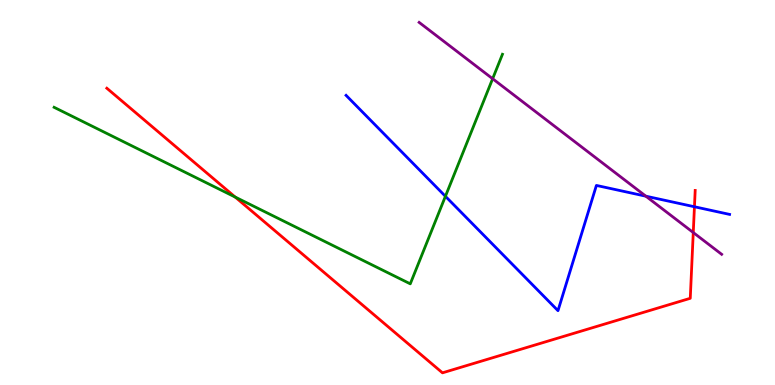[{'lines': ['blue', 'red'], 'intersections': [{'x': 8.96, 'y': 4.63}]}, {'lines': ['green', 'red'], 'intersections': [{'x': 3.03, 'y': 4.88}]}, {'lines': ['purple', 'red'], 'intersections': [{'x': 8.95, 'y': 3.96}]}, {'lines': ['blue', 'green'], 'intersections': [{'x': 5.75, 'y': 4.9}]}, {'lines': ['blue', 'purple'], 'intersections': [{'x': 8.33, 'y': 4.9}]}, {'lines': ['green', 'purple'], 'intersections': [{'x': 6.36, 'y': 7.95}]}]